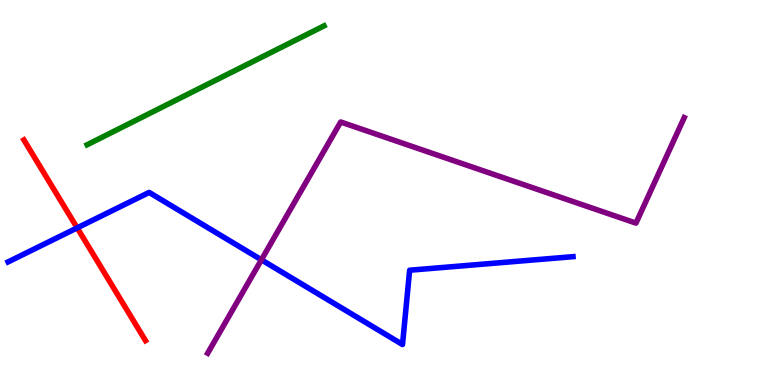[{'lines': ['blue', 'red'], 'intersections': [{'x': 0.996, 'y': 4.08}]}, {'lines': ['green', 'red'], 'intersections': []}, {'lines': ['purple', 'red'], 'intersections': []}, {'lines': ['blue', 'green'], 'intersections': []}, {'lines': ['blue', 'purple'], 'intersections': [{'x': 3.37, 'y': 3.25}]}, {'lines': ['green', 'purple'], 'intersections': []}]